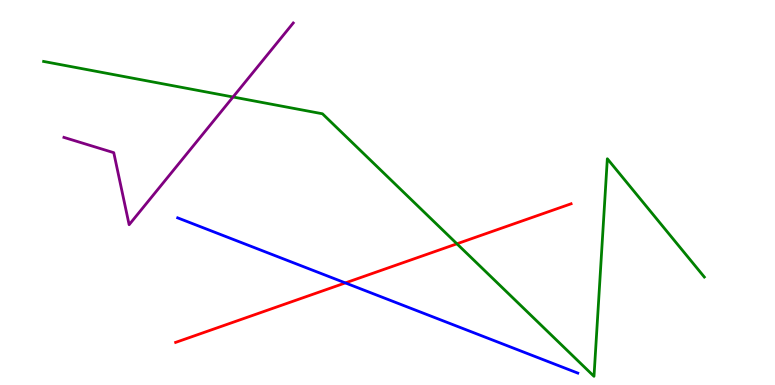[{'lines': ['blue', 'red'], 'intersections': [{'x': 4.46, 'y': 2.65}]}, {'lines': ['green', 'red'], 'intersections': [{'x': 5.9, 'y': 3.67}]}, {'lines': ['purple', 'red'], 'intersections': []}, {'lines': ['blue', 'green'], 'intersections': []}, {'lines': ['blue', 'purple'], 'intersections': []}, {'lines': ['green', 'purple'], 'intersections': [{'x': 3.01, 'y': 7.48}]}]